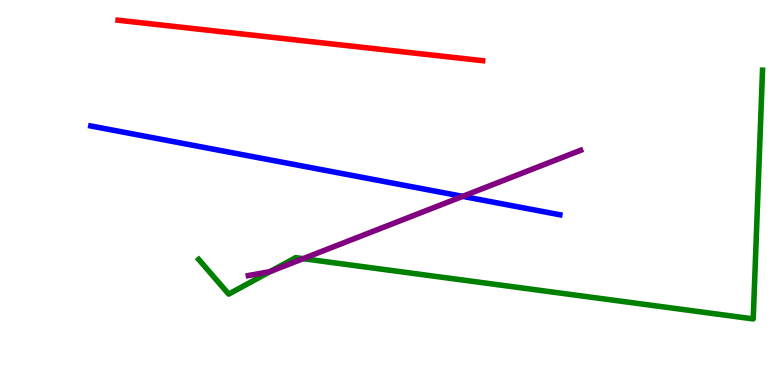[{'lines': ['blue', 'red'], 'intersections': []}, {'lines': ['green', 'red'], 'intersections': []}, {'lines': ['purple', 'red'], 'intersections': []}, {'lines': ['blue', 'green'], 'intersections': []}, {'lines': ['blue', 'purple'], 'intersections': [{'x': 5.97, 'y': 4.9}]}, {'lines': ['green', 'purple'], 'intersections': [{'x': 3.49, 'y': 2.95}, {'x': 3.91, 'y': 3.28}]}]